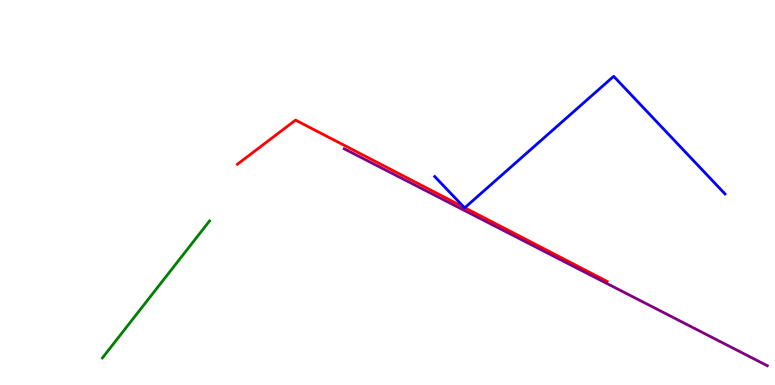[{'lines': ['blue', 'red'], 'intersections': [{'x': 5.99, 'y': 4.61}, {'x': 6.0, 'y': 4.6}]}, {'lines': ['green', 'red'], 'intersections': []}, {'lines': ['purple', 'red'], 'intersections': []}, {'lines': ['blue', 'green'], 'intersections': []}, {'lines': ['blue', 'purple'], 'intersections': []}, {'lines': ['green', 'purple'], 'intersections': []}]